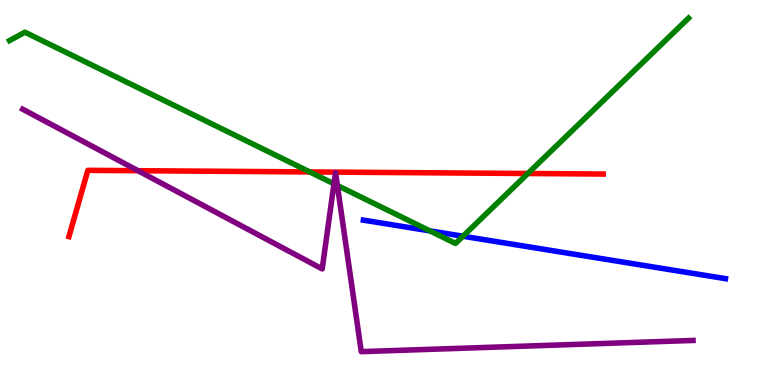[{'lines': ['blue', 'red'], 'intersections': []}, {'lines': ['green', 'red'], 'intersections': [{'x': 4.0, 'y': 5.53}, {'x': 6.81, 'y': 5.49}]}, {'lines': ['purple', 'red'], 'intersections': [{'x': 1.78, 'y': 5.57}]}, {'lines': ['blue', 'green'], 'intersections': [{'x': 5.55, 'y': 4.0}, {'x': 5.97, 'y': 3.86}]}, {'lines': ['blue', 'purple'], 'intersections': []}, {'lines': ['green', 'purple'], 'intersections': [{'x': 4.31, 'y': 5.23}, {'x': 4.35, 'y': 5.18}]}]